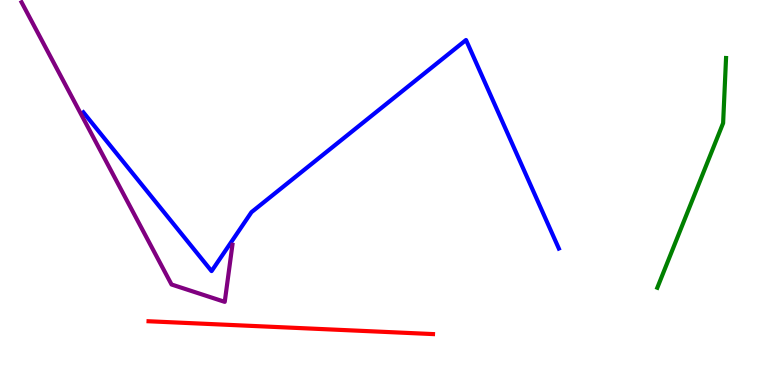[{'lines': ['blue', 'red'], 'intersections': []}, {'lines': ['green', 'red'], 'intersections': []}, {'lines': ['purple', 'red'], 'intersections': []}, {'lines': ['blue', 'green'], 'intersections': []}, {'lines': ['blue', 'purple'], 'intersections': []}, {'lines': ['green', 'purple'], 'intersections': []}]